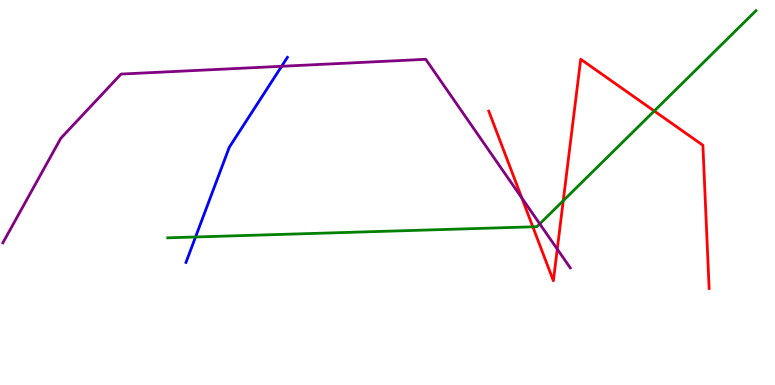[{'lines': ['blue', 'red'], 'intersections': []}, {'lines': ['green', 'red'], 'intersections': [{'x': 6.88, 'y': 4.11}, {'x': 7.27, 'y': 4.79}, {'x': 8.44, 'y': 7.12}]}, {'lines': ['purple', 'red'], 'intersections': [{'x': 6.73, 'y': 4.86}, {'x': 7.19, 'y': 3.53}]}, {'lines': ['blue', 'green'], 'intersections': [{'x': 2.52, 'y': 3.84}]}, {'lines': ['blue', 'purple'], 'intersections': [{'x': 3.63, 'y': 8.28}]}, {'lines': ['green', 'purple'], 'intersections': [{'x': 6.96, 'y': 4.19}]}]